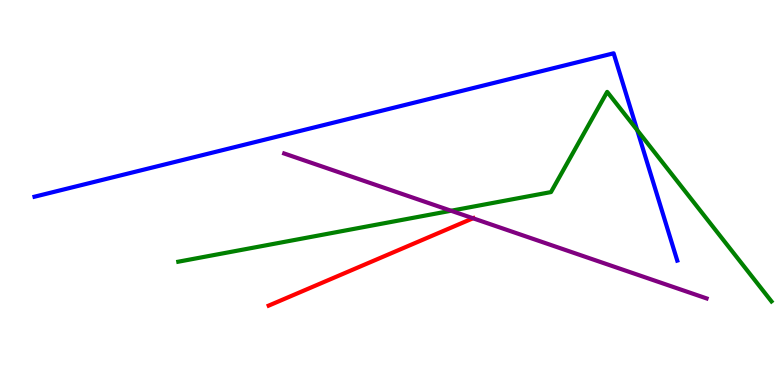[{'lines': ['blue', 'red'], 'intersections': []}, {'lines': ['green', 'red'], 'intersections': []}, {'lines': ['purple', 'red'], 'intersections': [{'x': 6.1, 'y': 4.33}]}, {'lines': ['blue', 'green'], 'intersections': [{'x': 8.22, 'y': 6.62}]}, {'lines': ['blue', 'purple'], 'intersections': []}, {'lines': ['green', 'purple'], 'intersections': [{'x': 5.82, 'y': 4.53}]}]